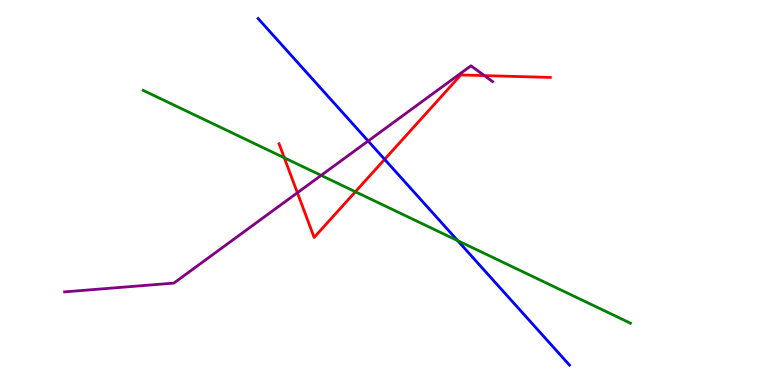[{'lines': ['blue', 'red'], 'intersections': [{'x': 4.96, 'y': 5.86}]}, {'lines': ['green', 'red'], 'intersections': [{'x': 3.67, 'y': 5.9}, {'x': 4.59, 'y': 5.02}]}, {'lines': ['purple', 'red'], 'intersections': [{'x': 3.84, 'y': 4.99}, {'x': 6.25, 'y': 8.04}]}, {'lines': ['blue', 'green'], 'intersections': [{'x': 5.91, 'y': 3.75}]}, {'lines': ['blue', 'purple'], 'intersections': [{'x': 4.75, 'y': 6.34}]}, {'lines': ['green', 'purple'], 'intersections': [{'x': 4.14, 'y': 5.44}]}]